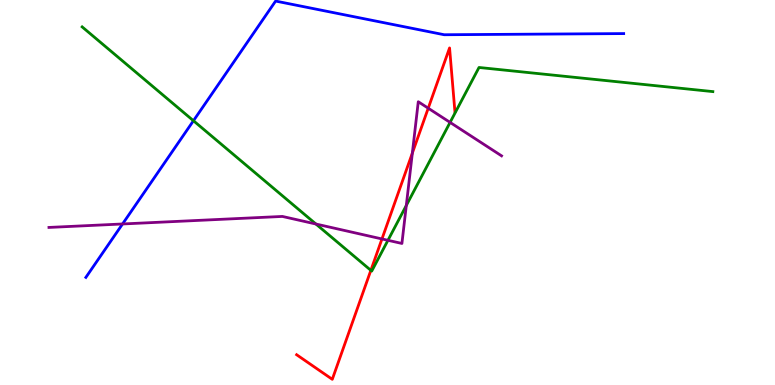[{'lines': ['blue', 'red'], 'intersections': []}, {'lines': ['green', 'red'], 'intersections': [{'x': 4.79, 'y': 2.98}]}, {'lines': ['purple', 'red'], 'intersections': [{'x': 4.93, 'y': 3.79}, {'x': 5.32, 'y': 6.02}, {'x': 5.53, 'y': 7.19}]}, {'lines': ['blue', 'green'], 'intersections': [{'x': 2.5, 'y': 6.86}]}, {'lines': ['blue', 'purple'], 'intersections': [{'x': 1.58, 'y': 4.18}]}, {'lines': ['green', 'purple'], 'intersections': [{'x': 4.08, 'y': 4.18}, {'x': 5.01, 'y': 3.76}, {'x': 5.24, 'y': 4.66}, {'x': 5.81, 'y': 6.82}]}]